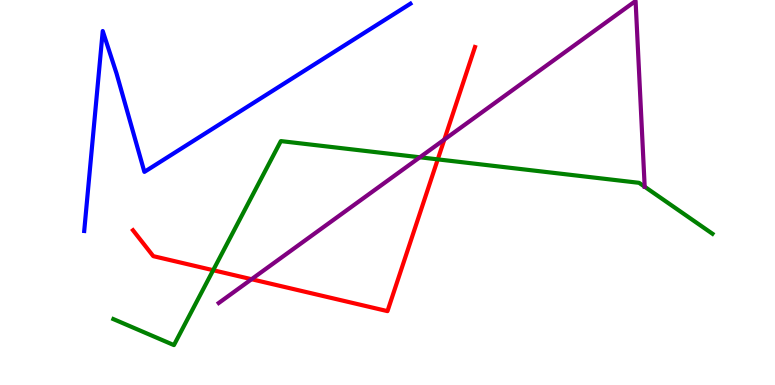[{'lines': ['blue', 'red'], 'intersections': []}, {'lines': ['green', 'red'], 'intersections': [{'x': 2.75, 'y': 2.98}, {'x': 5.65, 'y': 5.86}]}, {'lines': ['purple', 'red'], 'intersections': [{'x': 3.25, 'y': 2.75}, {'x': 5.73, 'y': 6.38}]}, {'lines': ['blue', 'green'], 'intersections': []}, {'lines': ['blue', 'purple'], 'intersections': []}, {'lines': ['green', 'purple'], 'intersections': [{'x': 5.42, 'y': 5.91}]}]